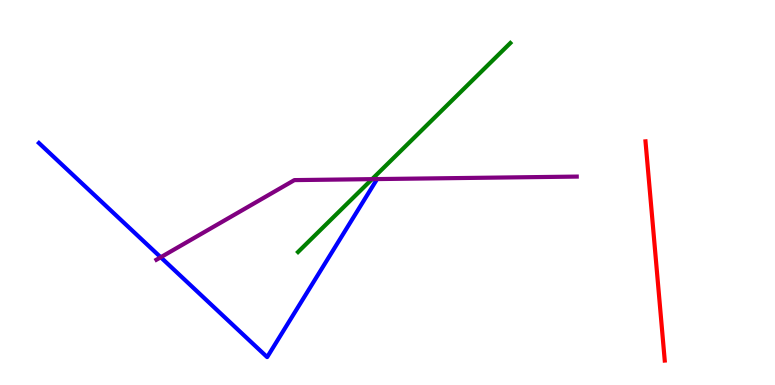[{'lines': ['blue', 'red'], 'intersections': []}, {'lines': ['green', 'red'], 'intersections': []}, {'lines': ['purple', 'red'], 'intersections': []}, {'lines': ['blue', 'green'], 'intersections': []}, {'lines': ['blue', 'purple'], 'intersections': [{'x': 2.07, 'y': 3.32}, {'x': 4.87, 'y': 5.35}]}, {'lines': ['green', 'purple'], 'intersections': [{'x': 4.8, 'y': 5.35}]}]